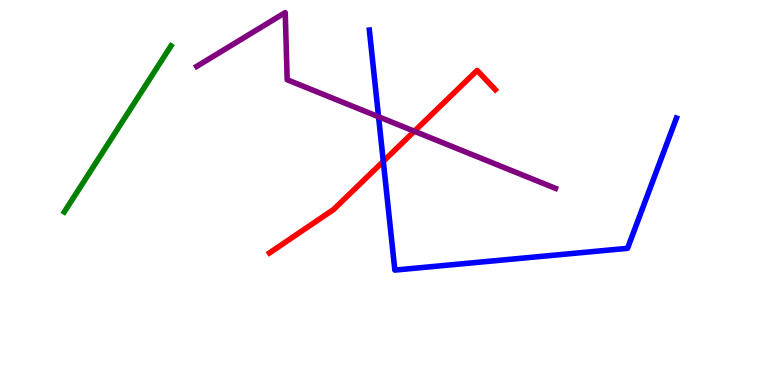[{'lines': ['blue', 'red'], 'intersections': [{'x': 4.95, 'y': 5.81}]}, {'lines': ['green', 'red'], 'intersections': []}, {'lines': ['purple', 'red'], 'intersections': [{'x': 5.35, 'y': 6.59}]}, {'lines': ['blue', 'green'], 'intersections': []}, {'lines': ['blue', 'purple'], 'intersections': [{'x': 4.88, 'y': 6.97}]}, {'lines': ['green', 'purple'], 'intersections': []}]